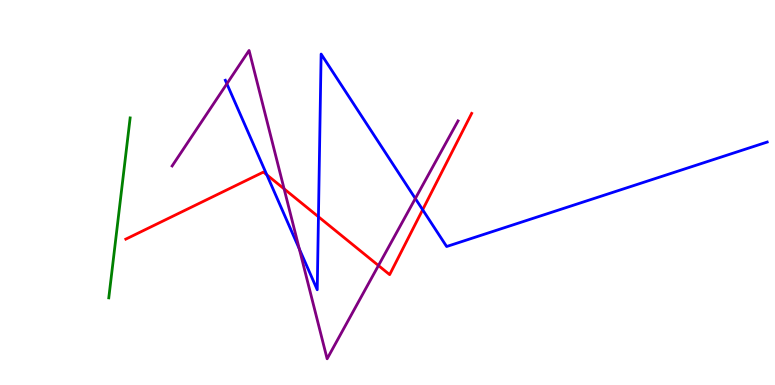[{'lines': ['blue', 'red'], 'intersections': [{'x': 3.44, 'y': 5.46}, {'x': 4.11, 'y': 4.37}, {'x': 5.45, 'y': 4.55}]}, {'lines': ['green', 'red'], 'intersections': []}, {'lines': ['purple', 'red'], 'intersections': [{'x': 3.67, 'y': 5.09}, {'x': 4.88, 'y': 3.1}]}, {'lines': ['blue', 'green'], 'intersections': []}, {'lines': ['blue', 'purple'], 'intersections': [{'x': 2.93, 'y': 7.82}, {'x': 3.86, 'y': 3.54}, {'x': 5.36, 'y': 4.84}]}, {'lines': ['green', 'purple'], 'intersections': []}]